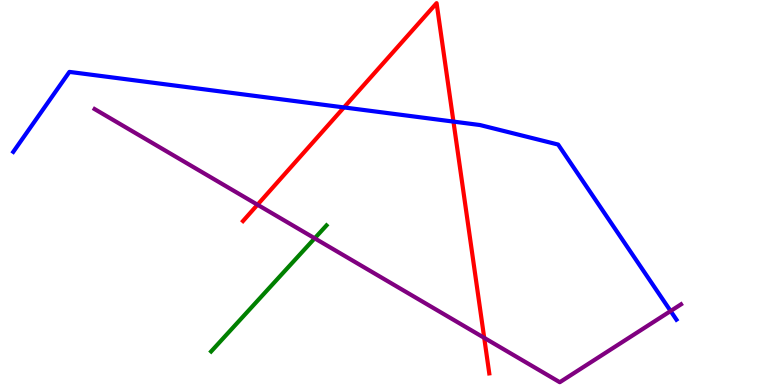[{'lines': ['blue', 'red'], 'intersections': [{'x': 4.44, 'y': 7.21}, {'x': 5.85, 'y': 6.84}]}, {'lines': ['green', 'red'], 'intersections': []}, {'lines': ['purple', 'red'], 'intersections': [{'x': 3.32, 'y': 4.68}, {'x': 6.25, 'y': 1.22}]}, {'lines': ['blue', 'green'], 'intersections': []}, {'lines': ['blue', 'purple'], 'intersections': [{'x': 8.65, 'y': 1.92}]}, {'lines': ['green', 'purple'], 'intersections': [{'x': 4.06, 'y': 3.81}]}]